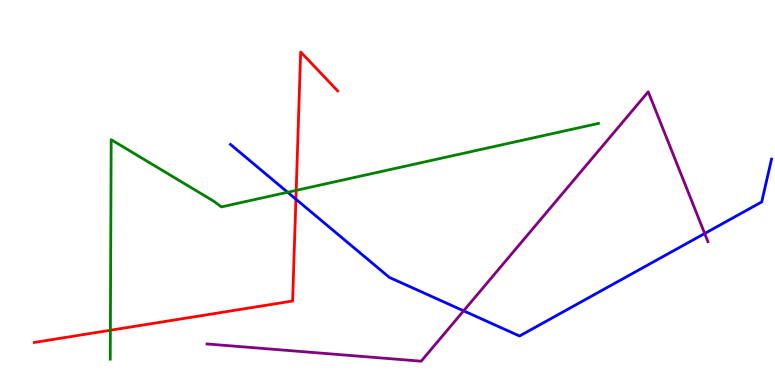[{'lines': ['blue', 'red'], 'intersections': [{'x': 3.82, 'y': 4.83}]}, {'lines': ['green', 'red'], 'intersections': [{'x': 1.42, 'y': 1.42}, {'x': 3.82, 'y': 5.06}]}, {'lines': ['purple', 'red'], 'intersections': []}, {'lines': ['blue', 'green'], 'intersections': [{'x': 3.71, 'y': 5.01}]}, {'lines': ['blue', 'purple'], 'intersections': [{'x': 5.98, 'y': 1.93}, {'x': 9.09, 'y': 3.93}]}, {'lines': ['green', 'purple'], 'intersections': []}]